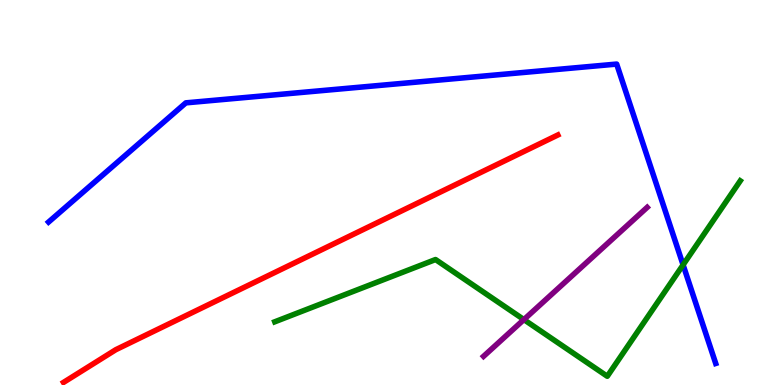[{'lines': ['blue', 'red'], 'intersections': []}, {'lines': ['green', 'red'], 'intersections': []}, {'lines': ['purple', 'red'], 'intersections': []}, {'lines': ['blue', 'green'], 'intersections': [{'x': 8.81, 'y': 3.12}]}, {'lines': ['blue', 'purple'], 'intersections': []}, {'lines': ['green', 'purple'], 'intersections': [{'x': 6.76, 'y': 1.7}]}]